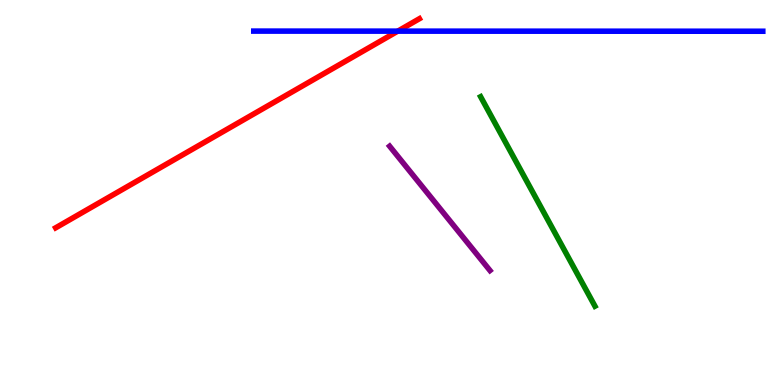[{'lines': ['blue', 'red'], 'intersections': [{'x': 5.13, 'y': 9.19}]}, {'lines': ['green', 'red'], 'intersections': []}, {'lines': ['purple', 'red'], 'intersections': []}, {'lines': ['blue', 'green'], 'intersections': []}, {'lines': ['blue', 'purple'], 'intersections': []}, {'lines': ['green', 'purple'], 'intersections': []}]